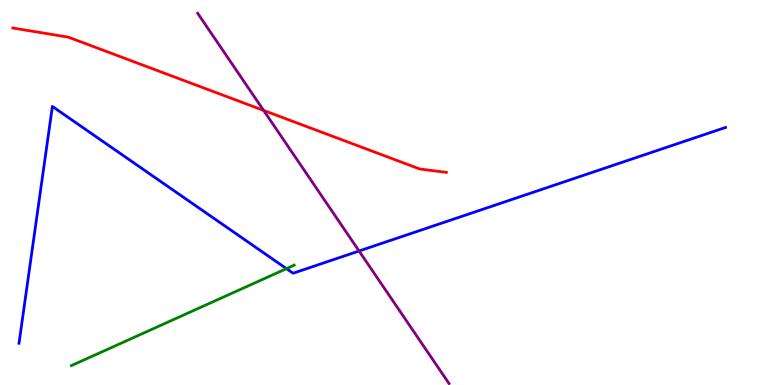[{'lines': ['blue', 'red'], 'intersections': []}, {'lines': ['green', 'red'], 'intersections': []}, {'lines': ['purple', 'red'], 'intersections': [{'x': 3.4, 'y': 7.13}]}, {'lines': ['blue', 'green'], 'intersections': [{'x': 3.7, 'y': 3.02}]}, {'lines': ['blue', 'purple'], 'intersections': [{'x': 4.63, 'y': 3.48}]}, {'lines': ['green', 'purple'], 'intersections': []}]